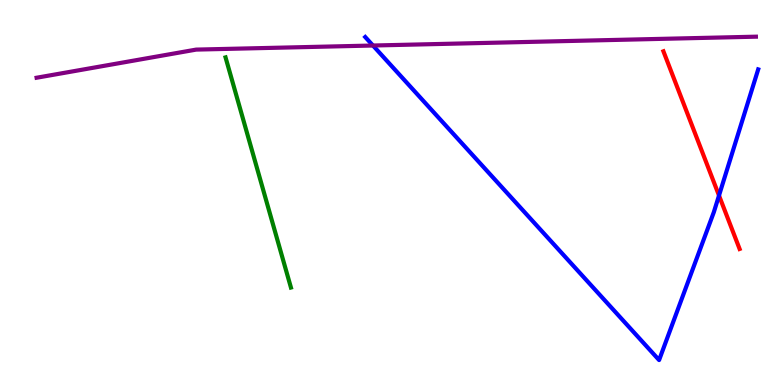[{'lines': ['blue', 'red'], 'intersections': [{'x': 9.28, 'y': 4.92}]}, {'lines': ['green', 'red'], 'intersections': []}, {'lines': ['purple', 'red'], 'intersections': []}, {'lines': ['blue', 'green'], 'intersections': []}, {'lines': ['blue', 'purple'], 'intersections': [{'x': 4.81, 'y': 8.82}]}, {'lines': ['green', 'purple'], 'intersections': []}]